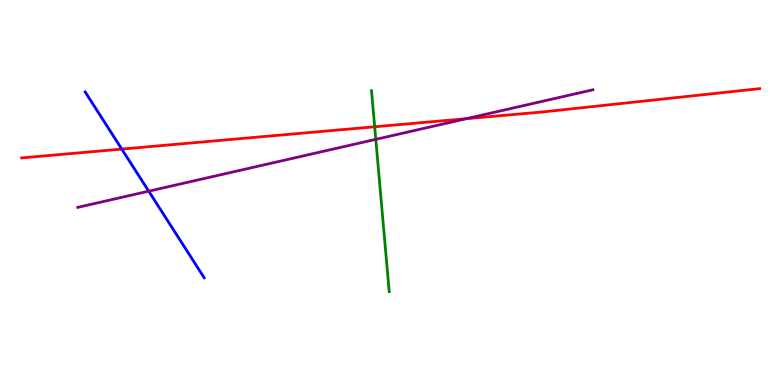[{'lines': ['blue', 'red'], 'intersections': [{'x': 1.57, 'y': 6.13}]}, {'lines': ['green', 'red'], 'intersections': [{'x': 4.83, 'y': 6.71}]}, {'lines': ['purple', 'red'], 'intersections': [{'x': 6.02, 'y': 6.92}]}, {'lines': ['blue', 'green'], 'intersections': []}, {'lines': ['blue', 'purple'], 'intersections': [{'x': 1.92, 'y': 5.03}]}, {'lines': ['green', 'purple'], 'intersections': [{'x': 4.85, 'y': 6.38}]}]